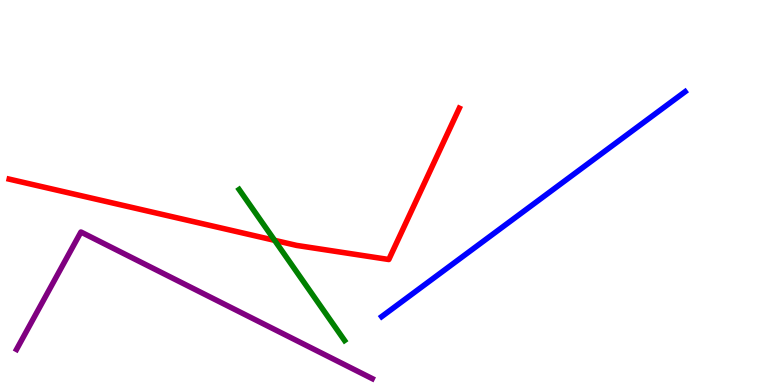[{'lines': ['blue', 'red'], 'intersections': []}, {'lines': ['green', 'red'], 'intersections': [{'x': 3.54, 'y': 3.76}]}, {'lines': ['purple', 'red'], 'intersections': []}, {'lines': ['blue', 'green'], 'intersections': []}, {'lines': ['blue', 'purple'], 'intersections': []}, {'lines': ['green', 'purple'], 'intersections': []}]